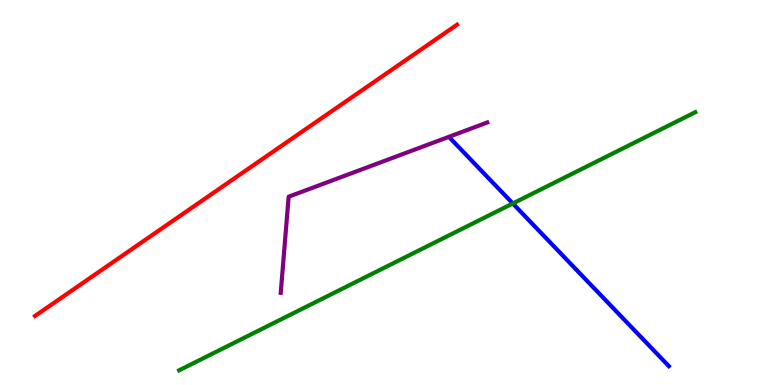[{'lines': ['blue', 'red'], 'intersections': []}, {'lines': ['green', 'red'], 'intersections': []}, {'lines': ['purple', 'red'], 'intersections': []}, {'lines': ['blue', 'green'], 'intersections': [{'x': 6.62, 'y': 4.71}]}, {'lines': ['blue', 'purple'], 'intersections': []}, {'lines': ['green', 'purple'], 'intersections': []}]